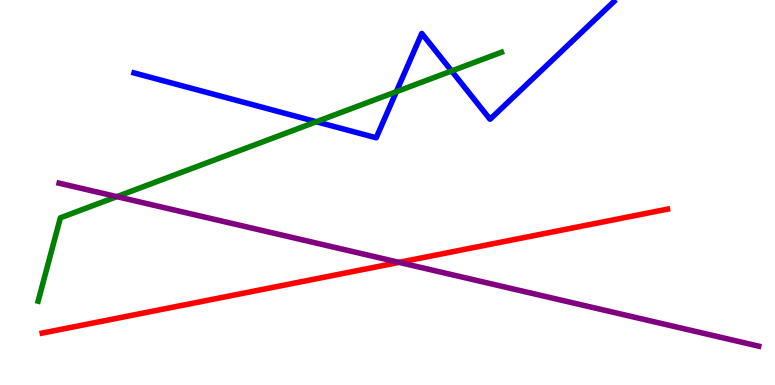[{'lines': ['blue', 'red'], 'intersections': []}, {'lines': ['green', 'red'], 'intersections': []}, {'lines': ['purple', 'red'], 'intersections': [{'x': 5.15, 'y': 3.19}]}, {'lines': ['blue', 'green'], 'intersections': [{'x': 4.08, 'y': 6.84}, {'x': 5.11, 'y': 7.62}, {'x': 5.83, 'y': 8.16}]}, {'lines': ['blue', 'purple'], 'intersections': []}, {'lines': ['green', 'purple'], 'intersections': [{'x': 1.51, 'y': 4.89}]}]